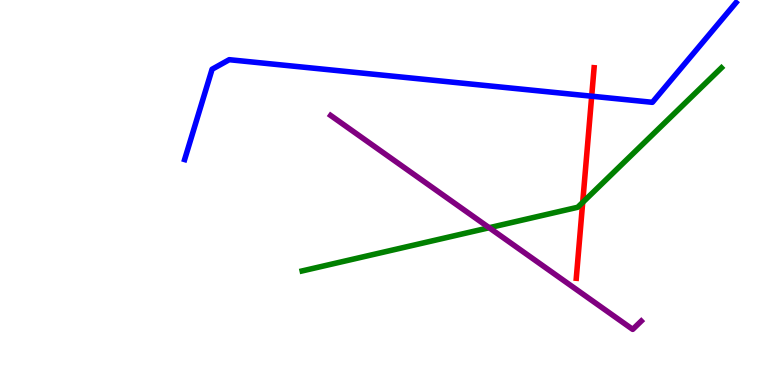[{'lines': ['blue', 'red'], 'intersections': [{'x': 7.63, 'y': 7.5}]}, {'lines': ['green', 'red'], 'intersections': [{'x': 7.52, 'y': 4.74}]}, {'lines': ['purple', 'red'], 'intersections': []}, {'lines': ['blue', 'green'], 'intersections': []}, {'lines': ['blue', 'purple'], 'intersections': []}, {'lines': ['green', 'purple'], 'intersections': [{'x': 6.31, 'y': 4.09}]}]